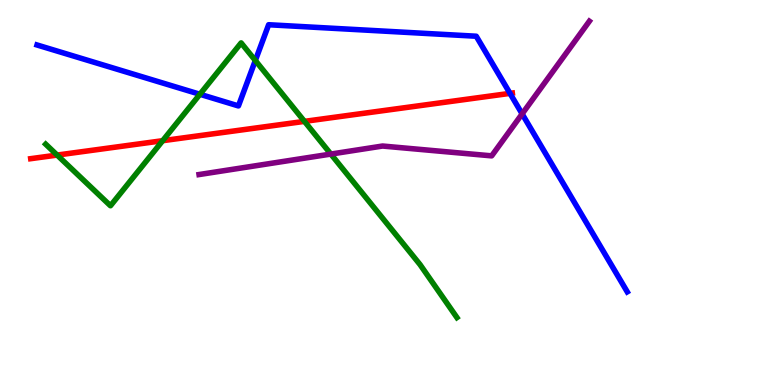[{'lines': ['blue', 'red'], 'intersections': [{'x': 6.58, 'y': 7.57}]}, {'lines': ['green', 'red'], 'intersections': [{'x': 0.737, 'y': 5.97}, {'x': 2.1, 'y': 6.35}, {'x': 3.93, 'y': 6.85}]}, {'lines': ['purple', 'red'], 'intersections': []}, {'lines': ['blue', 'green'], 'intersections': [{'x': 2.58, 'y': 7.55}, {'x': 3.29, 'y': 8.43}]}, {'lines': ['blue', 'purple'], 'intersections': [{'x': 6.74, 'y': 7.04}]}, {'lines': ['green', 'purple'], 'intersections': [{'x': 4.27, 'y': 6.0}]}]